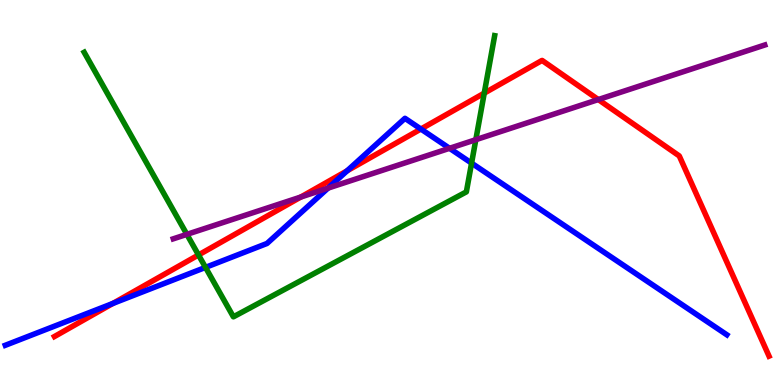[{'lines': ['blue', 'red'], 'intersections': [{'x': 1.46, 'y': 2.12}, {'x': 4.48, 'y': 5.56}, {'x': 5.43, 'y': 6.65}]}, {'lines': ['green', 'red'], 'intersections': [{'x': 2.56, 'y': 3.38}, {'x': 6.25, 'y': 7.58}]}, {'lines': ['purple', 'red'], 'intersections': [{'x': 3.88, 'y': 4.88}, {'x': 7.72, 'y': 7.41}]}, {'lines': ['blue', 'green'], 'intersections': [{'x': 2.65, 'y': 3.05}, {'x': 6.08, 'y': 5.76}]}, {'lines': ['blue', 'purple'], 'intersections': [{'x': 4.23, 'y': 5.11}, {'x': 5.8, 'y': 6.15}]}, {'lines': ['green', 'purple'], 'intersections': [{'x': 2.41, 'y': 3.91}, {'x': 6.14, 'y': 6.37}]}]